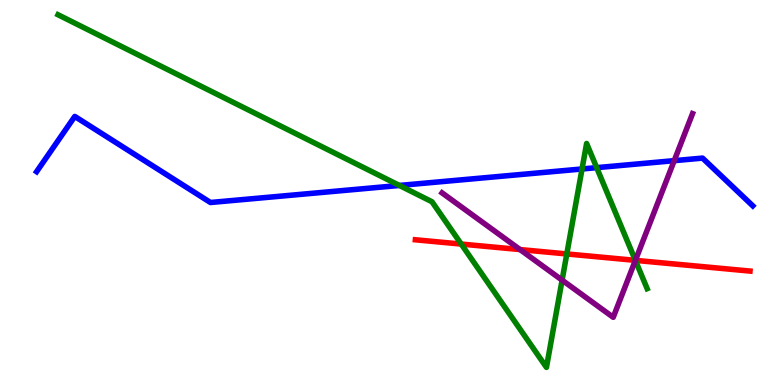[{'lines': ['blue', 'red'], 'intersections': []}, {'lines': ['green', 'red'], 'intersections': [{'x': 5.95, 'y': 3.66}, {'x': 7.31, 'y': 3.4}, {'x': 8.2, 'y': 3.24}]}, {'lines': ['purple', 'red'], 'intersections': [{'x': 6.71, 'y': 3.52}, {'x': 8.2, 'y': 3.24}]}, {'lines': ['blue', 'green'], 'intersections': [{'x': 5.15, 'y': 5.18}, {'x': 7.51, 'y': 5.61}, {'x': 7.7, 'y': 5.65}]}, {'lines': ['blue', 'purple'], 'intersections': [{'x': 8.7, 'y': 5.83}]}, {'lines': ['green', 'purple'], 'intersections': [{'x': 7.25, 'y': 2.72}, {'x': 8.2, 'y': 3.24}]}]